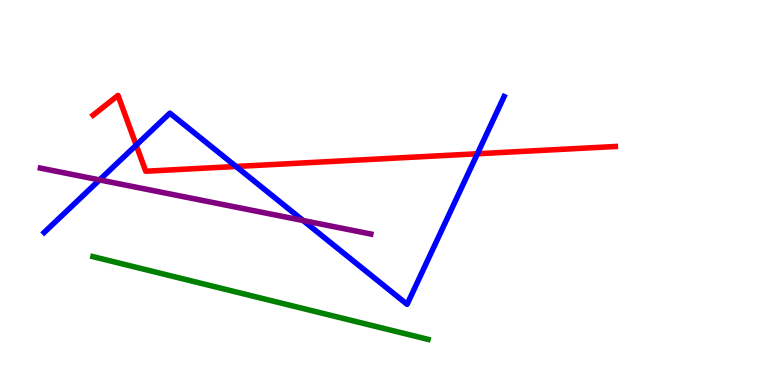[{'lines': ['blue', 'red'], 'intersections': [{'x': 1.76, 'y': 6.23}, {'x': 3.05, 'y': 5.68}, {'x': 6.16, 'y': 6.01}]}, {'lines': ['green', 'red'], 'intersections': []}, {'lines': ['purple', 'red'], 'intersections': []}, {'lines': ['blue', 'green'], 'intersections': []}, {'lines': ['blue', 'purple'], 'intersections': [{'x': 1.28, 'y': 5.33}, {'x': 3.91, 'y': 4.27}]}, {'lines': ['green', 'purple'], 'intersections': []}]